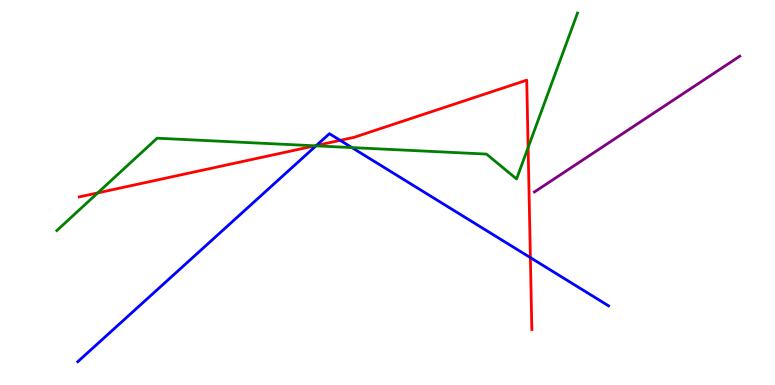[{'lines': ['blue', 'red'], 'intersections': [{'x': 4.08, 'y': 6.22}, {'x': 4.39, 'y': 6.35}, {'x': 6.84, 'y': 3.31}]}, {'lines': ['green', 'red'], 'intersections': [{'x': 1.26, 'y': 4.99}, {'x': 4.06, 'y': 6.21}, {'x': 6.81, 'y': 6.17}]}, {'lines': ['purple', 'red'], 'intersections': []}, {'lines': ['blue', 'green'], 'intersections': [{'x': 4.08, 'y': 6.21}, {'x': 4.54, 'y': 6.17}]}, {'lines': ['blue', 'purple'], 'intersections': []}, {'lines': ['green', 'purple'], 'intersections': []}]